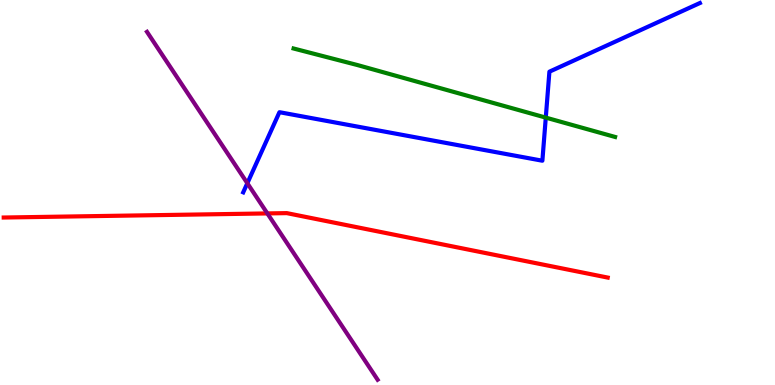[{'lines': ['blue', 'red'], 'intersections': []}, {'lines': ['green', 'red'], 'intersections': []}, {'lines': ['purple', 'red'], 'intersections': [{'x': 3.45, 'y': 4.46}]}, {'lines': ['blue', 'green'], 'intersections': [{'x': 7.04, 'y': 6.95}]}, {'lines': ['blue', 'purple'], 'intersections': [{'x': 3.19, 'y': 5.24}]}, {'lines': ['green', 'purple'], 'intersections': []}]